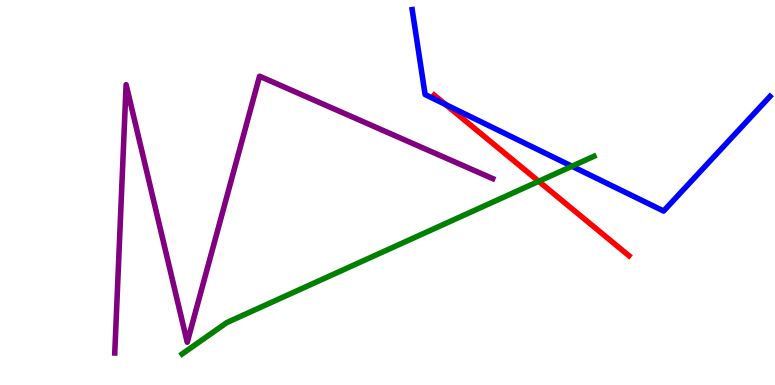[{'lines': ['blue', 'red'], 'intersections': [{'x': 5.75, 'y': 7.28}]}, {'lines': ['green', 'red'], 'intersections': [{'x': 6.95, 'y': 5.29}]}, {'lines': ['purple', 'red'], 'intersections': []}, {'lines': ['blue', 'green'], 'intersections': [{'x': 7.38, 'y': 5.68}]}, {'lines': ['blue', 'purple'], 'intersections': []}, {'lines': ['green', 'purple'], 'intersections': []}]